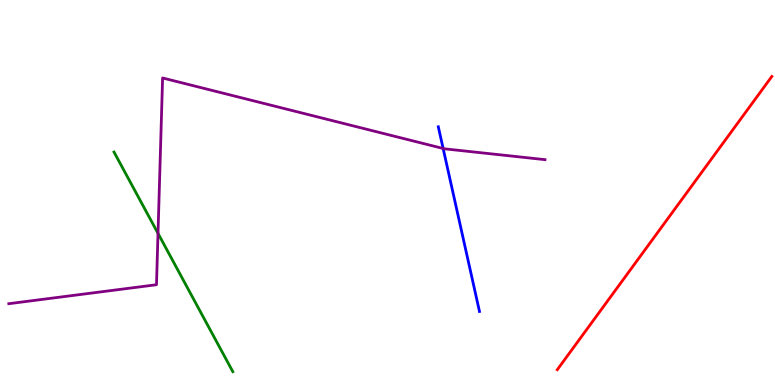[{'lines': ['blue', 'red'], 'intersections': []}, {'lines': ['green', 'red'], 'intersections': []}, {'lines': ['purple', 'red'], 'intersections': []}, {'lines': ['blue', 'green'], 'intersections': []}, {'lines': ['blue', 'purple'], 'intersections': [{'x': 5.72, 'y': 6.14}]}, {'lines': ['green', 'purple'], 'intersections': [{'x': 2.04, 'y': 3.94}]}]